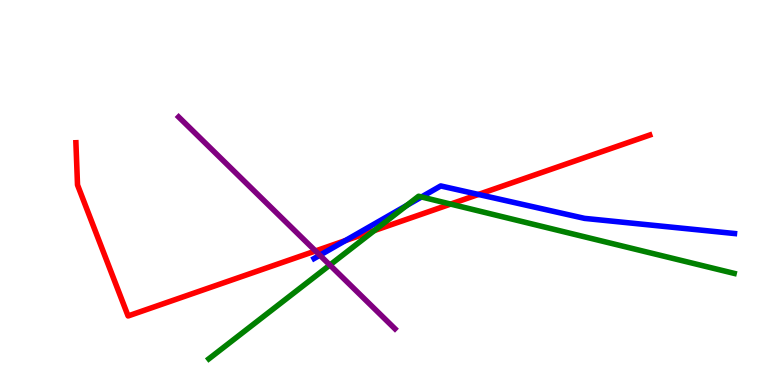[{'lines': ['blue', 'red'], 'intersections': [{'x': 4.46, 'y': 3.75}, {'x': 6.17, 'y': 4.95}]}, {'lines': ['green', 'red'], 'intersections': [{'x': 4.83, 'y': 4.01}, {'x': 5.81, 'y': 4.7}]}, {'lines': ['purple', 'red'], 'intersections': [{'x': 4.07, 'y': 3.48}]}, {'lines': ['blue', 'green'], 'intersections': [{'x': 5.25, 'y': 4.67}, {'x': 5.44, 'y': 4.88}]}, {'lines': ['blue', 'purple'], 'intersections': [{'x': 4.13, 'y': 3.37}]}, {'lines': ['green', 'purple'], 'intersections': [{'x': 4.26, 'y': 3.12}]}]